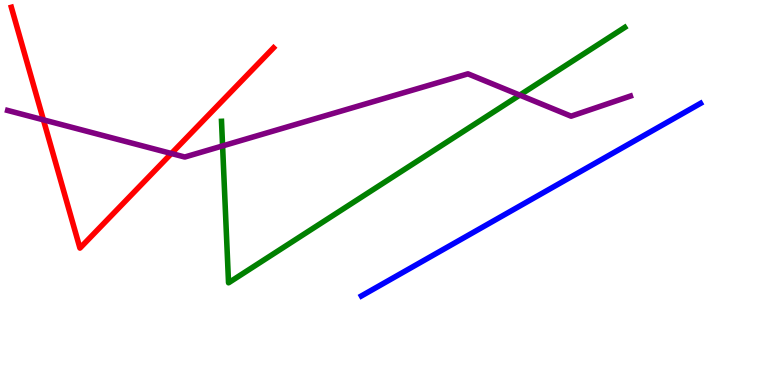[{'lines': ['blue', 'red'], 'intersections': []}, {'lines': ['green', 'red'], 'intersections': []}, {'lines': ['purple', 'red'], 'intersections': [{'x': 0.56, 'y': 6.89}, {'x': 2.21, 'y': 6.01}]}, {'lines': ['blue', 'green'], 'intersections': []}, {'lines': ['blue', 'purple'], 'intersections': []}, {'lines': ['green', 'purple'], 'intersections': [{'x': 2.87, 'y': 6.21}, {'x': 6.71, 'y': 7.53}]}]